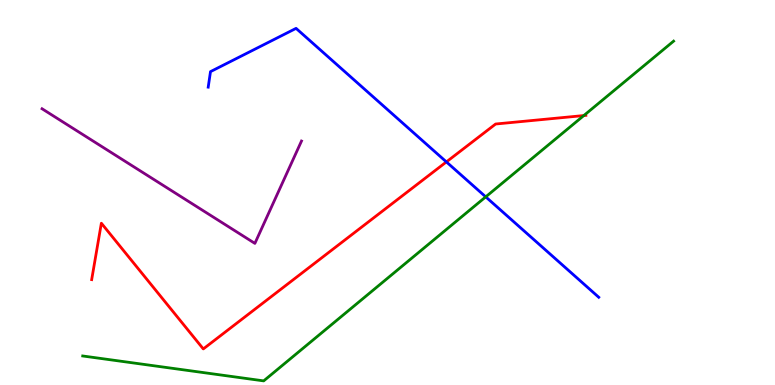[{'lines': ['blue', 'red'], 'intersections': [{'x': 5.76, 'y': 5.79}]}, {'lines': ['green', 'red'], 'intersections': [{'x': 7.53, 'y': 7.0}]}, {'lines': ['purple', 'red'], 'intersections': []}, {'lines': ['blue', 'green'], 'intersections': [{'x': 6.27, 'y': 4.89}]}, {'lines': ['blue', 'purple'], 'intersections': []}, {'lines': ['green', 'purple'], 'intersections': []}]